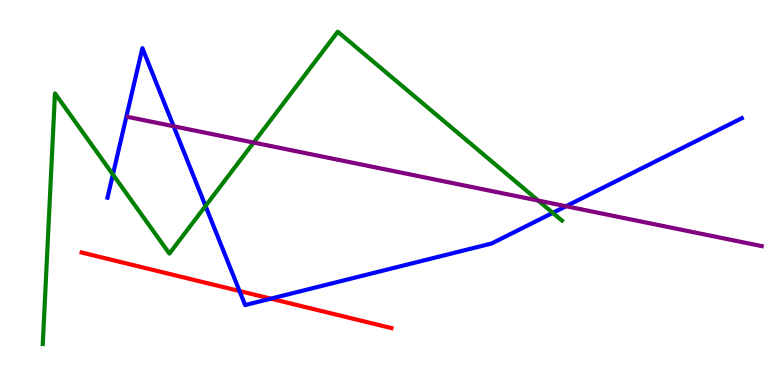[{'lines': ['blue', 'red'], 'intersections': [{'x': 3.09, 'y': 2.44}, {'x': 3.49, 'y': 2.24}]}, {'lines': ['green', 'red'], 'intersections': []}, {'lines': ['purple', 'red'], 'intersections': []}, {'lines': ['blue', 'green'], 'intersections': [{'x': 1.46, 'y': 5.47}, {'x': 2.65, 'y': 4.65}, {'x': 7.13, 'y': 4.47}]}, {'lines': ['blue', 'purple'], 'intersections': [{'x': 2.24, 'y': 6.72}, {'x': 7.3, 'y': 4.64}]}, {'lines': ['green', 'purple'], 'intersections': [{'x': 3.27, 'y': 6.3}, {'x': 6.94, 'y': 4.79}]}]